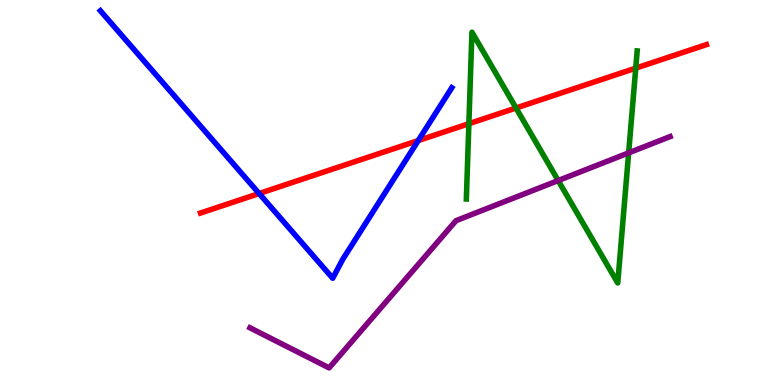[{'lines': ['blue', 'red'], 'intersections': [{'x': 3.34, 'y': 4.97}, {'x': 5.4, 'y': 6.35}]}, {'lines': ['green', 'red'], 'intersections': [{'x': 6.05, 'y': 6.79}, {'x': 6.66, 'y': 7.19}, {'x': 8.2, 'y': 8.23}]}, {'lines': ['purple', 'red'], 'intersections': []}, {'lines': ['blue', 'green'], 'intersections': []}, {'lines': ['blue', 'purple'], 'intersections': []}, {'lines': ['green', 'purple'], 'intersections': [{'x': 7.2, 'y': 5.31}, {'x': 8.11, 'y': 6.03}]}]